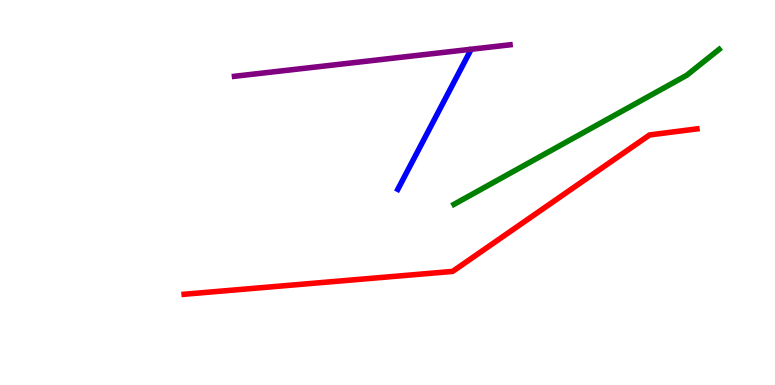[{'lines': ['blue', 'red'], 'intersections': []}, {'lines': ['green', 'red'], 'intersections': []}, {'lines': ['purple', 'red'], 'intersections': []}, {'lines': ['blue', 'green'], 'intersections': []}, {'lines': ['blue', 'purple'], 'intersections': []}, {'lines': ['green', 'purple'], 'intersections': []}]